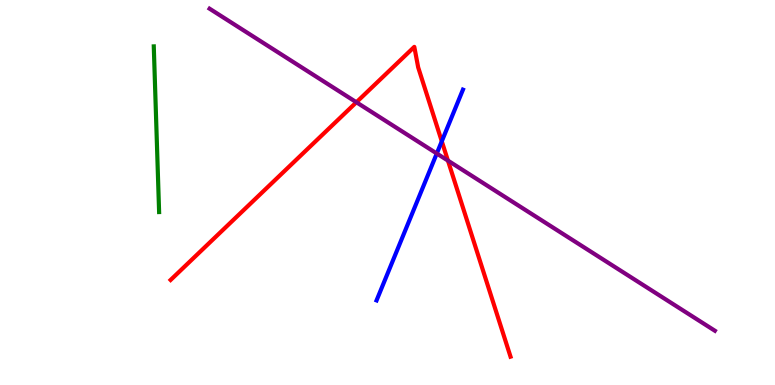[{'lines': ['blue', 'red'], 'intersections': [{'x': 5.7, 'y': 6.33}]}, {'lines': ['green', 'red'], 'intersections': []}, {'lines': ['purple', 'red'], 'intersections': [{'x': 4.6, 'y': 7.34}, {'x': 5.78, 'y': 5.83}]}, {'lines': ['blue', 'green'], 'intersections': []}, {'lines': ['blue', 'purple'], 'intersections': [{'x': 5.64, 'y': 6.01}]}, {'lines': ['green', 'purple'], 'intersections': []}]